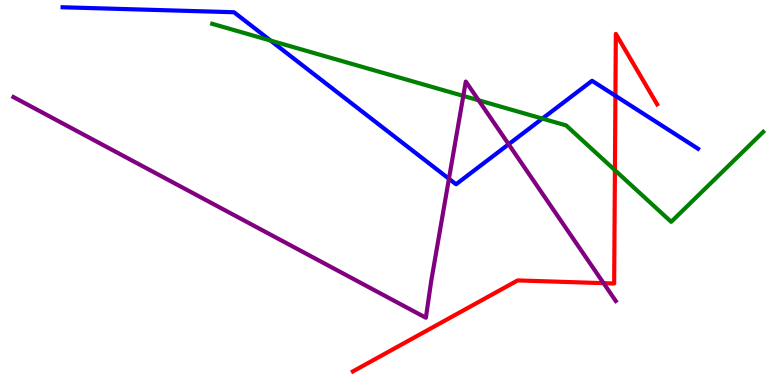[{'lines': ['blue', 'red'], 'intersections': [{'x': 7.94, 'y': 7.51}]}, {'lines': ['green', 'red'], 'intersections': [{'x': 7.93, 'y': 5.58}]}, {'lines': ['purple', 'red'], 'intersections': [{'x': 7.79, 'y': 2.65}]}, {'lines': ['blue', 'green'], 'intersections': [{'x': 3.49, 'y': 8.95}, {'x': 7.0, 'y': 6.92}]}, {'lines': ['blue', 'purple'], 'intersections': [{'x': 5.79, 'y': 5.36}, {'x': 6.56, 'y': 6.25}]}, {'lines': ['green', 'purple'], 'intersections': [{'x': 5.98, 'y': 7.51}, {'x': 6.18, 'y': 7.4}]}]